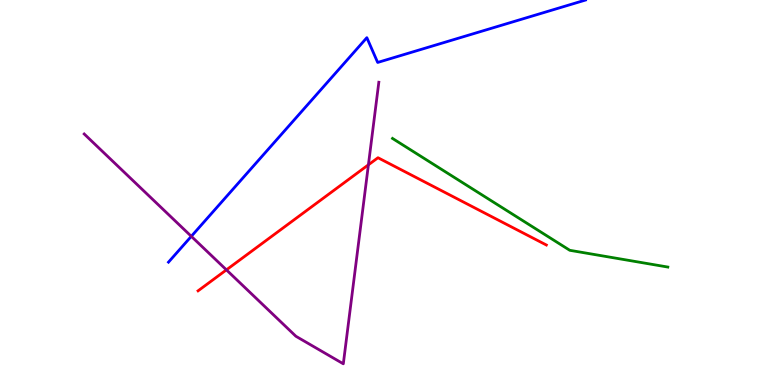[{'lines': ['blue', 'red'], 'intersections': []}, {'lines': ['green', 'red'], 'intersections': []}, {'lines': ['purple', 'red'], 'intersections': [{'x': 2.92, 'y': 2.99}, {'x': 4.75, 'y': 5.72}]}, {'lines': ['blue', 'green'], 'intersections': []}, {'lines': ['blue', 'purple'], 'intersections': [{'x': 2.47, 'y': 3.86}]}, {'lines': ['green', 'purple'], 'intersections': []}]